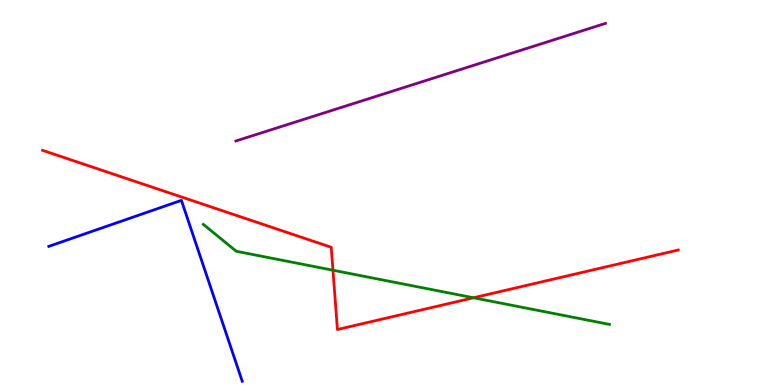[{'lines': ['blue', 'red'], 'intersections': []}, {'lines': ['green', 'red'], 'intersections': [{'x': 4.3, 'y': 2.98}, {'x': 6.11, 'y': 2.27}]}, {'lines': ['purple', 'red'], 'intersections': []}, {'lines': ['blue', 'green'], 'intersections': []}, {'lines': ['blue', 'purple'], 'intersections': []}, {'lines': ['green', 'purple'], 'intersections': []}]